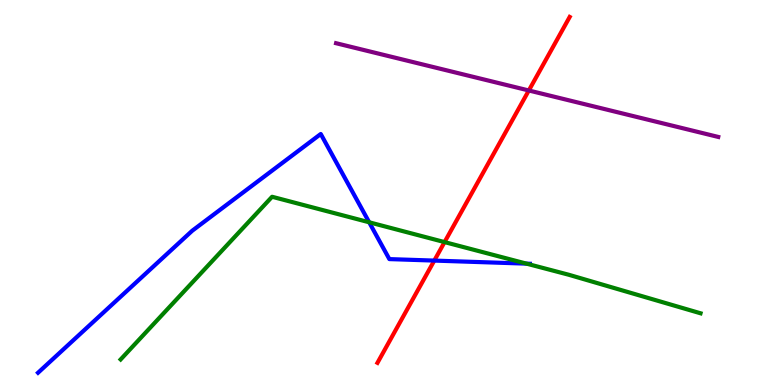[{'lines': ['blue', 'red'], 'intersections': [{'x': 5.6, 'y': 3.23}]}, {'lines': ['green', 'red'], 'intersections': [{'x': 5.74, 'y': 3.71}]}, {'lines': ['purple', 'red'], 'intersections': [{'x': 6.82, 'y': 7.65}]}, {'lines': ['blue', 'green'], 'intersections': [{'x': 4.76, 'y': 4.23}, {'x': 6.79, 'y': 3.15}]}, {'lines': ['blue', 'purple'], 'intersections': []}, {'lines': ['green', 'purple'], 'intersections': []}]